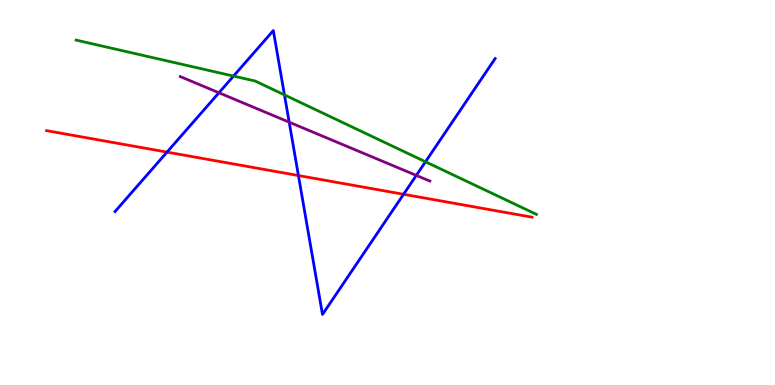[{'lines': ['blue', 'red'], 'intersections': [{'x': 2.16, 'y': 6.05}, {'x': 3.85, 'y': 5.44}, {'x': 5.21, 'y': 4.95}]}, {'lines': ['green', 'red'], 'intersections': []}, {'lines': ['purple', 'red'], 'intersections': []}, {'lines': ['blue', 'green'], 'intersections': [{'x': 3.01, 'y': 8.02}, {'x': 3.67, 'y': 7.53}, {'x': 5.49, 'y': 5.8}]}, {'lines': ['blue', 'purple'], 'intersections': [{'x': 2.82, 'y': 7.59}, {'x': 3.73, 'y': 6.83}, {'x': 5.37, 'y': 5.44}]}, {'lines': ['green', 'purple'], 'intersections': []}]